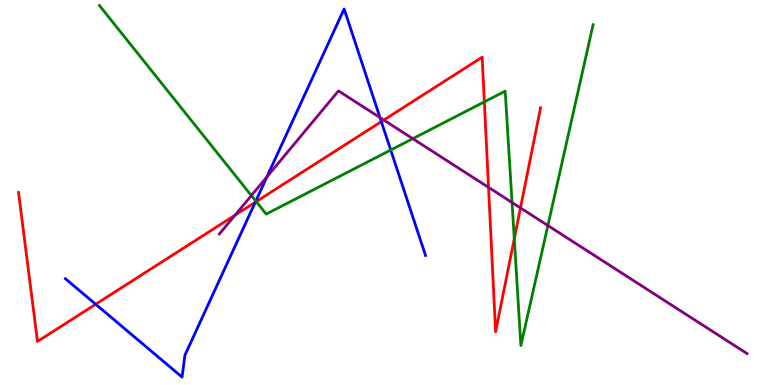[{'lines': ['blue', 'red'], 'intersections': [{'x': 1.23, 'y': 2.1}, {'x': 3.29, 'y': 4.75}, {'x': 4.92, 'y': 6.84}]}, {'lines': ['green', 'red'], 'intersections': [{'x': 3.31, 'y': 4.76}, {'x': 6.25, 'y': 7.35}, {'x': 6.64, 'y': 3.8}]}, {'lines': ['purple', 'red'], 'intersections': [{'x': 3.03, 'y': 4.41}, {'x': 4.95, 'y': 6.88}, {'x': 6.3, 'y': 5.13}, {'x': 6.72, 'y': 4.6}]}, {'lines': ['blue', 'green'], 'intersections': [{'x': 3.3, 'y': 4.78}, {'x': 5.04, 'y': 6.1}]}, {'lines': ['blue', 'purple'], 'intersections': [{'x': 3.44, 'y': 5.41}, {'x': 4.9, 'y': 6.95}]}, {'lines': ['green', 'purple'], 'intersections': [{'x': 3.24, 'y': 4.92}, {'x': 5.33, 'y': 6.4}, {'x': 6.61, 'y': 4.74}, {'x': 7.07, 'y': 4.14}]}]